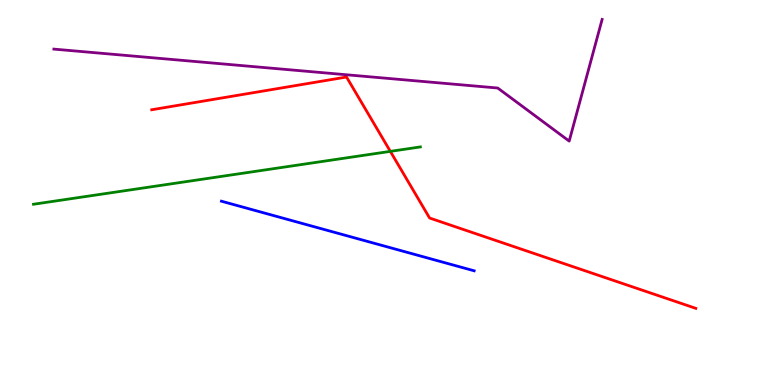[{'lines': ['blue', 'red'], 'intersections': []}, {'lines': ['green', 'red'], 'intersections': [{'x': 5.04, 'y': 6.07}]}, {'lines': ['purple', 'red'], 'intersections': []}, {'lines': ['blue', 'green'], 'intersections': []}, {'lines': ['blue', 'purple'], 'intersections': []}, {'lines': ['green', 'purple'], 'intersections': []}]